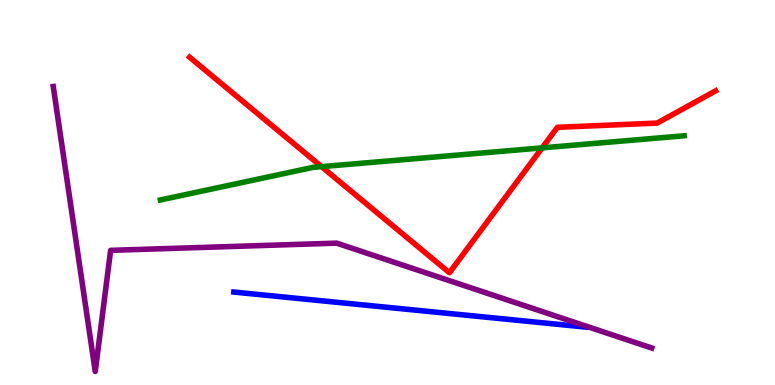[{'lines': ['blue', 'red'], 'intersections': []}, {'lines': ['green', 'red'], 'intersections': [{'x': 4.15, 'y': 5.67}, {'x': 7.0, 'y': 6.16}]}, {'lines': ['purple', 'red'], 'intersections': []}, {'lines': ['blue', 'green'], 'intersections': []}, {'lines': ['blue', 'purple'], 'intersections': []}, {'lines': ['green', 'purple'], 'intersections': []}]